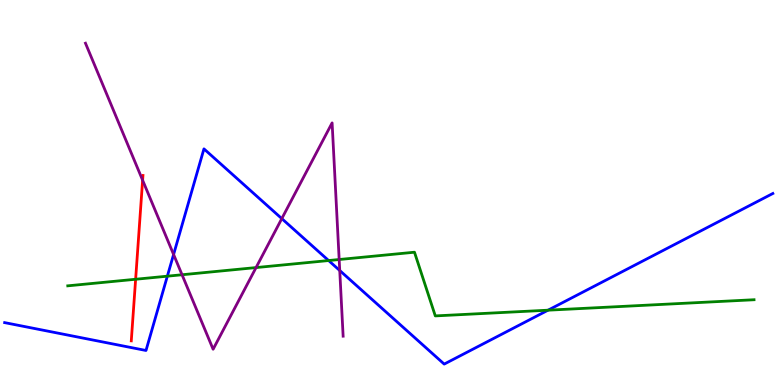[{'lines': ['blue', 'red'], 'intersections': []}, {'lines': ['green', 'red'], 'intersections': [{'x': 1.75, 'y': 2.75}]}, {'lines': ['purple', 'red'], 'intersections': [{'x': 1.84, 'y': 5.32}]}, {'lines': ['blue', 'green'], 'intersections': [{'x': 2.16, 'y': 2.83}, {'x': 4.24, 'y': 3.23}, {'x': 7.07, 'y': 1.94}]}, {'lines': ['blue', 'purple'], 'intersections': [{'x': 2.24, 'y': 3.39}, {'x': 3.64, 'y': 4.32}, {'x': 4.38, 'y': 2.97}]}, {'lines': ['green', 'purple'], 'intersections': [{'x': 2.35, 'y': 2.86}, {'x': 3.3, 'y': 3.05}, {'x': 4.38, 'y': 3.26}]}]